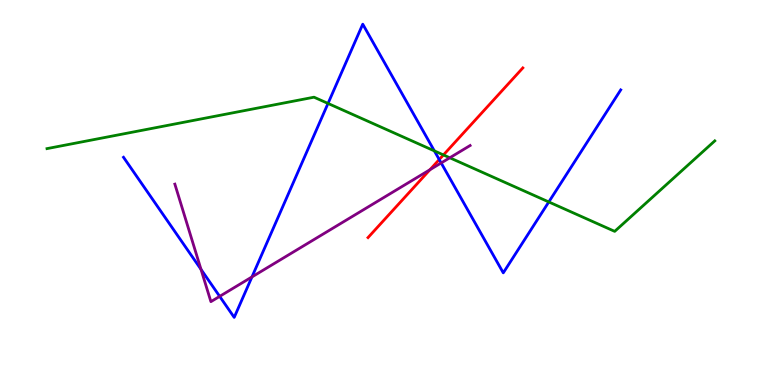[{'lines': ['blue', 'red'], 'intersections': [{'x': 5.67, 'y': 5.86}]}, {'lines': ['green', 'red'], 'intersections': [{'x': 5.72, 'y': 5.98}]}, {'lines': ['purple', 'red'], 'intersections': [{'x': 5.55, 'y': 5.59}]}, {'lines': ['blue', 'green'], 'intersections': [{'x': 4.23, 'y': 7.31}, {'x': 5.6, 'y': 6.08}, {'x': 7.08, 'y': 4.75}]}, {'lines': ['blue', 'purple'], 'intersections': [{'x': 2.59, 'y': 3.0}, {'x': 2.83, 'y': 2.3}, {'x': 3.25, 'y': 2.81}, {'x': 5.69, 'y': 5.77}]}, {'lines': ['green', 'purple'], 'intersections': [{'x': 5.8, 'y': 5.9}]}]